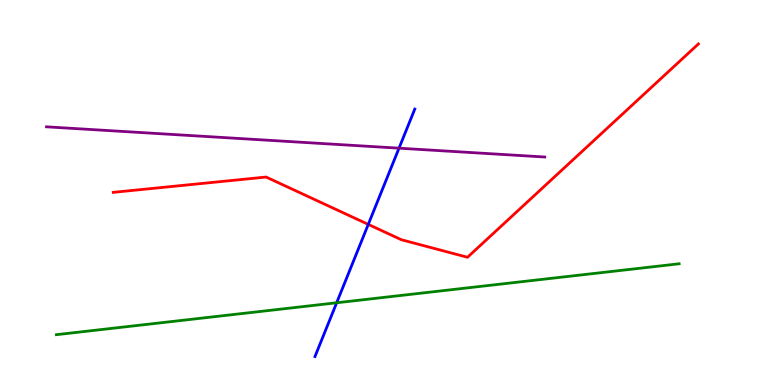[{'lines': ['blue', 'red'], 'intersections': [{'x': 4.75, 'y': 4.17}]}, {'lines': ['green', 'red'], 'intersections': []}, {'lines': ['purple', 'red'], 'intersections': []}, {'lines': ['blue', 'green'], 'intersections': [{'x': 4.34, 'y': 2.14}]}, {'lines': ['blue', 'purple'], 'intersections': [{'x': 5.15, 'y': 6.15}]}, {'lines': ['green', 'purple'], 'intersections': []}]